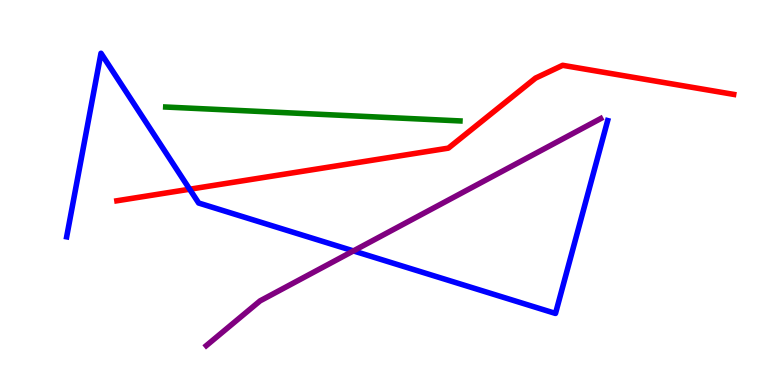[{'lines': ['blue', 'red'], 'intersections': [{'x': 2.45, 'y': 5.09}]}, {'lines': ['green', 'red'], 'intersections': []}, {'lines': ['purple', 'red'], 'intersections': []}, {'lines': ['blue', 'green'], 'intersections': []}, {'lines': ['blue', 'purple'], 'intersections': [{'x': 4.56, 'y': 3.48}]}, {'lines': ['green', 'purple'], 'intersections': []}]